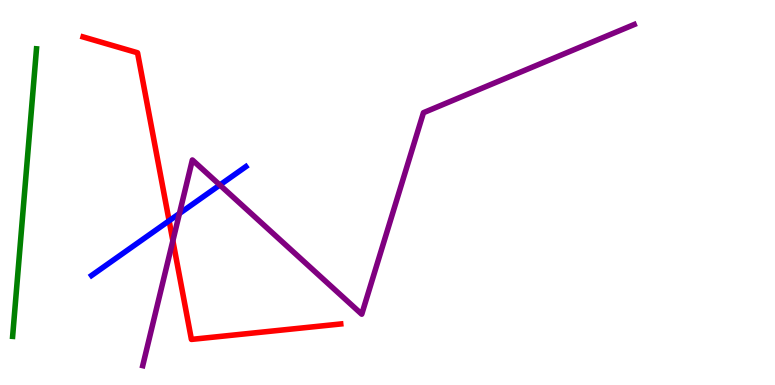[{'lines': ['blue', 'red'], 'intersections': [{'x': 2.18, 'y': 4.27}]}, {'lines': ['green', 'red'], 'intersections': []}, {'lines': ['purple', 'red'], 'intersections': [{'x': 2.23, 'y': 3.75}]}, {'lines': ['blue', 'green'], 'intersections': []}, {'lines': ['blue', 'purple'], 'intersections': [{'x': 2.32, 'y': 4.45}, {'x': 2.84, 'y': 5.19}]}, {'lines': ['green', 'purple'], 'intersections': []}]